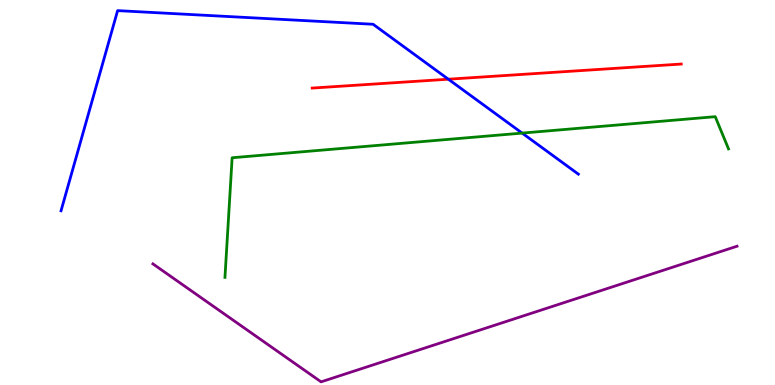[{'lines': ['blue', 'red'], 'intersections': [{'x': 5.79, 'y': 7.94}]}, {'lines': ['green', 'red'], 'intersections': []}, {'lines': ['purple', 'red'], 'intersections': []}, {'lines': ['blue', 'green'], 'intersections': [{'x': 6.74, 'y': 6.54}]}, {'lines': ['blue', 'purple'], 'intersections': []}, {'lines': ['green', 'purple'], 'intersections': []}]